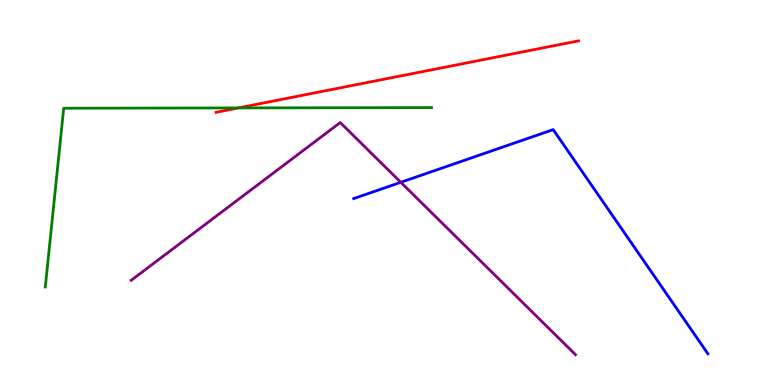[{'lines': ['blue', 'red'], 'intersections': []}, {'lines': ['green', 'red'], 'intersections': [{'x': 3.08, 'y': 7.2}]}, {'lines': ['purple', 'red'], 'intersections': []}, {'lines': ['blue', 'green'], 'intersections': []}, {'lines': ['blue', 'purple'], 'intersections': [{'x': 5.17, 'y': 5.26}]}, {'lines': ['green', 'purple'], 'intersections': []}]